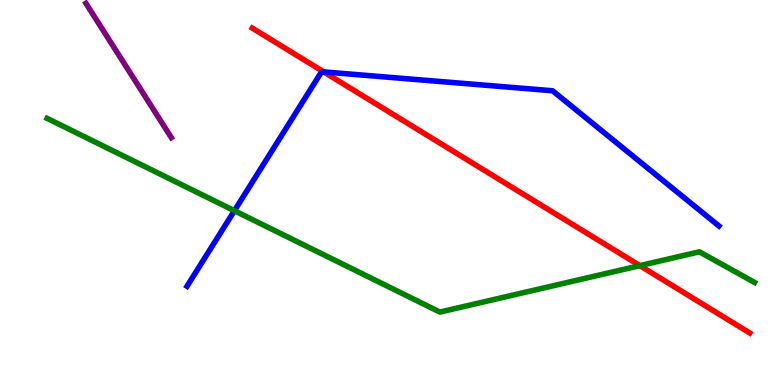[{'lines': ['blue', 'red'], 'intersections': [{'x': 4.18, 'y': 8.13}]}, {'lines': ['green', 'red'], 'intersections': [{'x': 8.26, 'y': 3.1}]}, {'lines': ['purple', 'red'], 'intersections': []}, {'lines': ['blue', 'green'], 'intersections': [{'x': 3.02, 'y': 4.53}]}, {'lines': ['blue', 'purple'], 'intersections': []}, {'lines': ['green', 'purple'], 'intersections': []}]